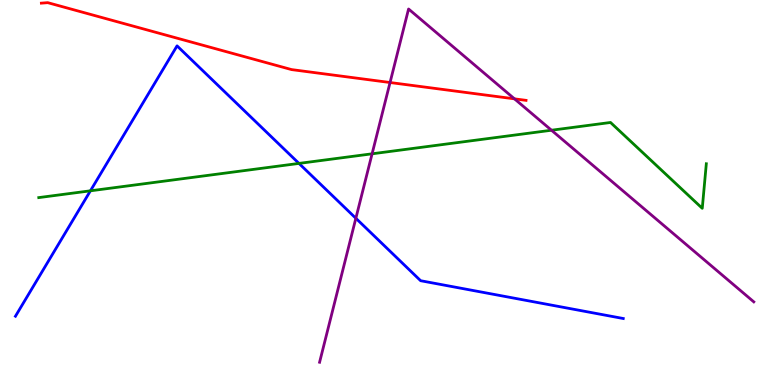[{'lines': ['blue', 'red'], 'intersections': []}, {'lines': ['green', 'red'], 'intersections': []}, {'lines': ['purple', 'red'], 'intersections': [{'x': 5.03, 'y': 7.86}, {'x': 6.64, 'y': 7.43}]}, {'lines': ['blue', 'green'], 'intersections': [{'x': 1.17, 'y': 5.04}, {'x': 3.86, 'y': 5.76}]}, {'lines': ['blue', 'purple'], 'intersections': [{'x': 4.59, 'y': 4.33}]}, {'lines': ['green', 'purple'], 'intersections': [{'x': 4.8, 'y': 6.01}, {'x': 7.12, 'y': 6.62}]}]